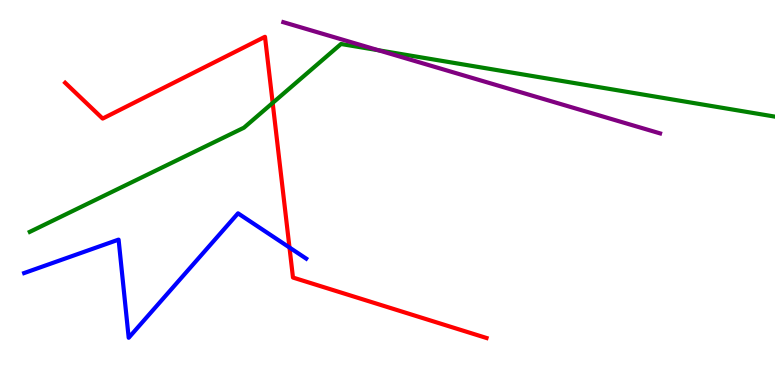[{'lines': ['blue', 'red'], 'intersections': [{'x': 3.74, 'y': 3.57}]}, {'lines': ['green', 'red'], 'intersections': [{'x': 3.52, 'y': 7.33}]}, {'lines': ['purple', 'red'], 'intersections': []}, {'lines': ['blue', 'green'], 'intersections': []}, {'lines': ['blue', 'purple'], 'intersections': []}, {'lines': ['green', 'purple'], 'intersections': [{'x': 4.88, 'y': 8.69}]}]